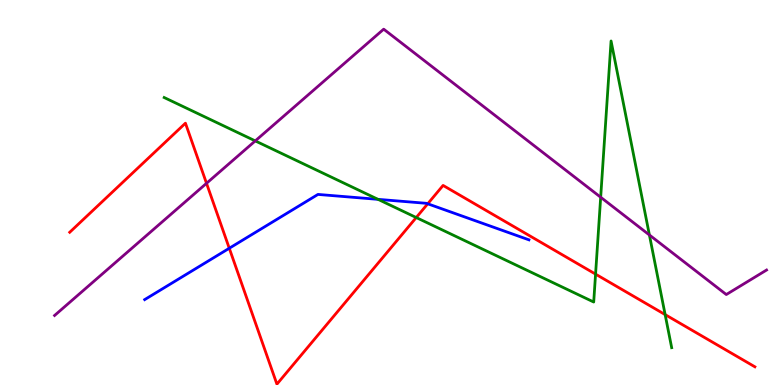[{'lines': ['blue', 'red'], 'intersections': [{'x': 2.96, 'y': 3.55}, {'x': 5.52, 'y': 4.71}]}, {'lines': ['green', 'red'], 'intersections': [{'x': 5.37, 'y': 4.35}, {'x': 7.68, 'y': 2.88}, {'x': 8.58, 'y': 1.83}]}, {'lines': ['purple', 'red'], 'intersections': [{'x': 2.66, 'y': 5.24}]}, {'lines': ['blue', 'green'], 'intersections': [{'x': 4.88, 'y': 4.82}]}, {'lines': ['blue', 'purple'], 'intersections': []}, {'lines': ['green', 'purple'], 'intersections': [{'x': 3.29, 'y': 6.34}, {'x': 7.75, 'y': 4.88}, {'x': 8.38, 'y': 3.9}]}]